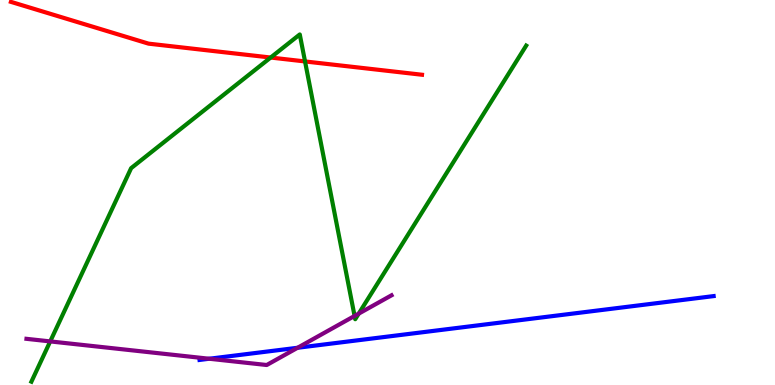[{'lines': ['blue', 'red'], 'intersections': []}, {'lines': ['green', 'red'], 'intersections': [{'x': 3.49, 'y': 8.51}, {'x': 3.94, 'y': 8.4}]}, {'lines': ['purple', 'red'], 'intersections': []}, {'lines': ['blue', 'green'], 'intersections': []}, {'lines': ['blue', 'purple'], 'intersections': [{'x': 2.7, 'y': 0.682}, {'x': 3.84, 'y': 0.967}]}, {'lines': ['green', 'purple'], 'intersections': [{'x': 0.648, 'y': 1.13}, {'x': 4.58, 'y': 1.79}, {'x': 4.63, 'y': 1.85}]}]